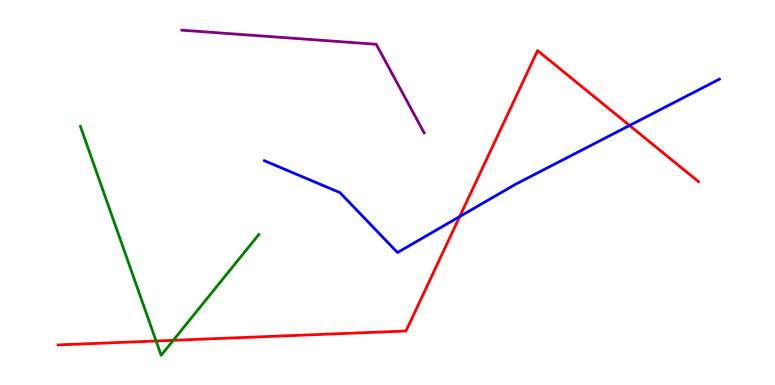[{'lines': ['blue', 'red'], 'intersections': [{'x': 5.93, 'y': 4.37}, {'x': 8.12, 'y': 6.74}]}, {'lines': ['green', 'red'], 'intersections': [{'x': 2.01, 'y': 1.14}, {'x': 2.24, 'y': 1.16}]}, {'lines': ['purple', 'red'], 'intersections': []}, {'lines': ['blue', 'green'], 'intersections': []}, {'lines': ['blue', 'purple'], 'intersections': []}, {'lines': ['green', 'purple'], 'intersections': []}]